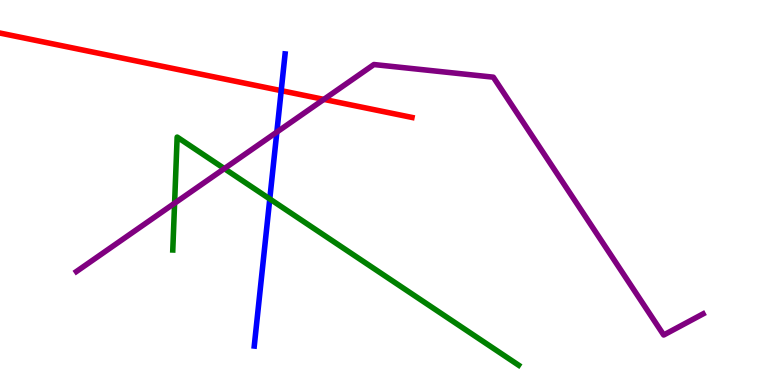[{'lines': ['blue', 'red'], 'intersections': [{'x': 3.63, 'y': 7.65}]}, {'lines': ['green', 'red'], 'intersections': []}, {'lines': ['purple', 'red'], 'intersections': [{'x': 4.18, 'y': 7.42}]}, {'lines': ['blue', 'green'], 'intersections': [{'x': 3.48, 'y': 4.83}]}, {'lines': ['blue', 'purple'], 'intersections': [{'x': 3.57, 'y': 6.57}]}, {'lines': ['green', 'purple'], 'intersections': [{'x': 2.25, 'y': 4.72}, {'x': 2.89, 'y': 5.62}]}]